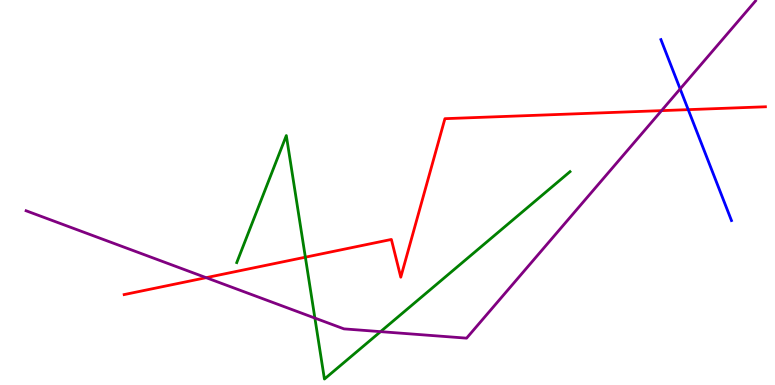[{'lines': ['blue', 'red'], 'intersections': [{'x': 8.88, 'y': 7.15}]}, {'lines': ['green', 'red'], 'intersections': [{'x': 3.94, 'y': 3.32}]}, {'lines': ['purple', 'red'], 'intersections': [{'x': 2.66, 'y': 2.79}, {'x': 8.54, 'y': 7.13}]}, {'lines': ['blue', 'green'], 'intersections': []}, {'lines': ['blue', 'purple'], 'intersections': [{'x': 8.78, 'y': 7.69}]}, {'lines': ['green', 'purple'], 'intersections': [{'x': 4.06, 'y': 1.74}, {'x': 4.91, 'y': 1.39}]}]